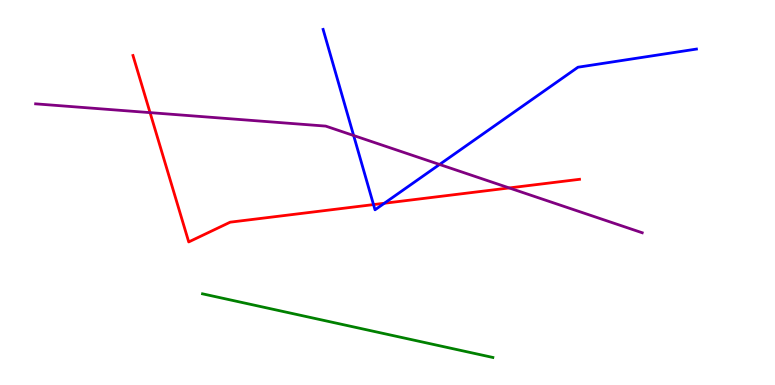[{'lines': ['blue', 'red'], 'intersections': [{'x': 4.82, 'y': 4.69}, {'x': 4.96, 'y': 4.72}]}, {'lines': ['green', 'red'], 'intersections': []}, {'lines': ['purple', 'red'], 'intersections': [{'x': 1.94, 'y': 7.07}, {'x': 6.57, 'y': 5.12}]}, {'lines': ['blue', 'green'], 'intersections': []}, {'lines': ['blue', 'purple'], 'intersections': [{'x': 4.56, 'y': 6.48}, {'x': 5.67, 'y': 5.73}]}, {'lines': ['green', 'purple'], 'intersections': []}]